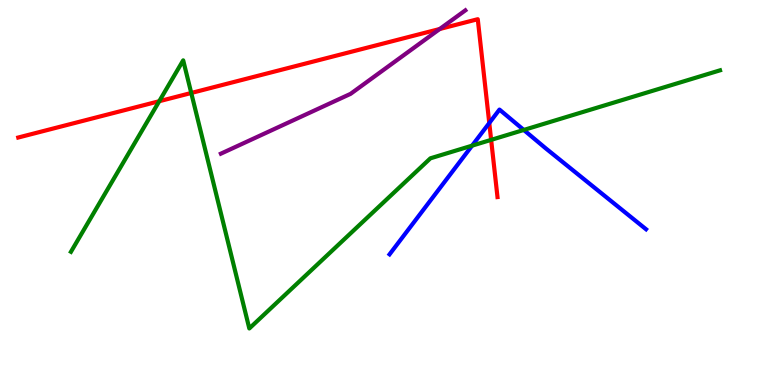[{'lines': ['blue', 'red'], 'intersections': [{'x': 6.31, 'y': 6.81}]}, {'lines': ['green', 'red'], 'intersections': [{'x': 2.05, 'y': 7.37}, {'x': 2.47, 'y': 7.58}, {'x': 6.34, 'y': 6.37}]}, {'lines': ['purple', 'red'], 'intersections': [{'x': 5.67, 'y': 9.25}]}, {'lines': ['blue', 'green'], 'intersections': [{'x': 6.09, 'y': 6.22}, {'x': 6.76, 'y': 6.62}]}, {'lines': ['blue', 'purple'], 'intersections': []}, {'lines': ['green', 'purple'], 'intersections': []}]